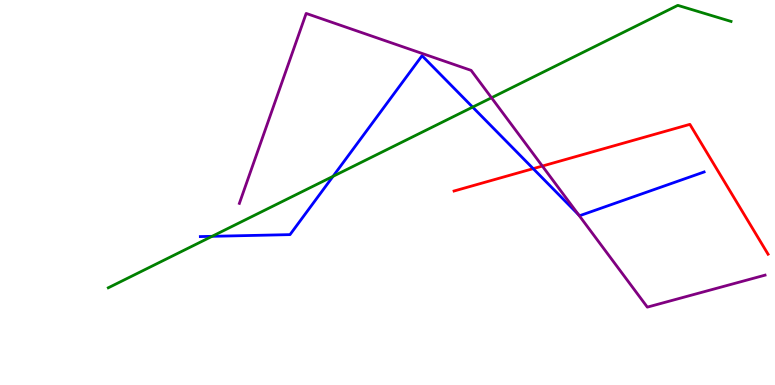[{'lines': ['blue', 'red'], 'intersections': [{'x': 6.88, 'y': 5.62}]}, {'lines': ['green', 'red'], 'intersections': []}, {'lines': ['purple', 'red'], 'intersections': [{'x': 7.0, 'y': 5.69}]}, {'lines': ['blue', 'green'], 'intersections': [{'x': 2.74, 'y': 3.86}, {'x': 4.3, 'y': 5.42}, {'x': 6.1, 'y': 7.22}]}, {'lines': ['blue', 'purple'], 'intersections': [{'x': 7.47, 'y': 4.42}]}, {'lines': ['green', 'purple'], 'intersections': [{'x': 6.34, 'y': 7.46}]}]